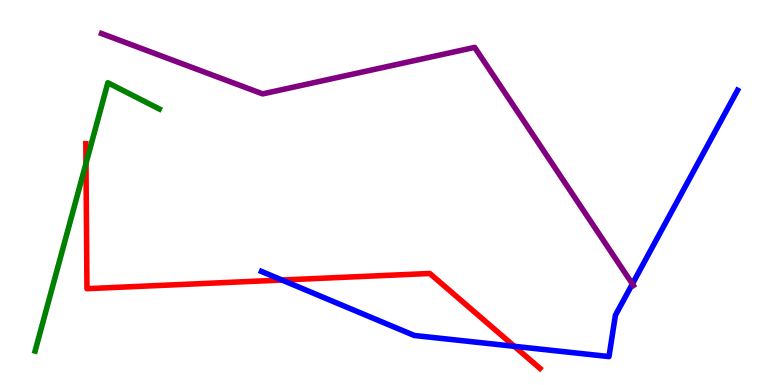[{'lines': ['blue', 'red'], 'intersections': [{'x': 3.64, 'y': 2.73}, {'x': 6.64, 'y': 1.0}]}, {'lines': ['green', 'red'], 'intersections': [{'x': 1.11, 'y': 5.76}]}, {'lines': ['purple', 'red'], 'intersections': []}, {'lines': ['blue', 'green'], 'intersections': []}, {'lines': ['blue', 'purple'], 'intersections': [{'x': 8.16, 'y': 2.63}]}, {'lines': ['green', 'purple'], 'intersections': []}]